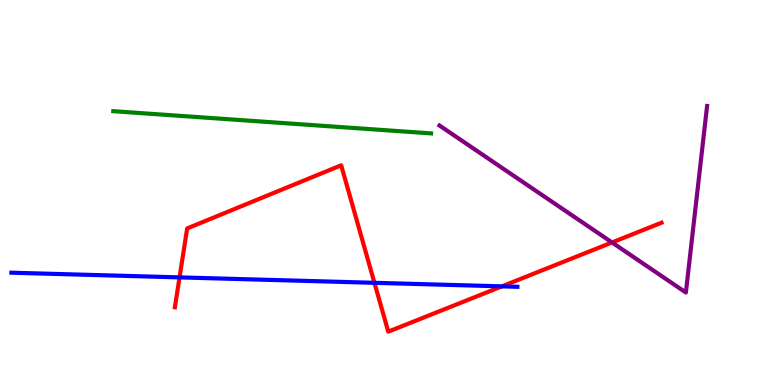[{'lines': ['blue', 'red'], 'intersections': [{'x': 2.32, 'y': 2.8}, {'x': 4.83, 'y': 2.65}, {'x': 6.48, 'y': 2.56}]}, {'lines': ['green', 'red'], 'intersections': []}, {'lines': ['purple', 'red'], 'intersections': [{'x': 7.9, 'y': 3.7}]}, {'lines': ['blue', 'green'], 'intersections': []}, {'lines': ['blue', 'purple'], 'intersections': []}, {'lines': ['green', 'purple'], 'intersections': []}]